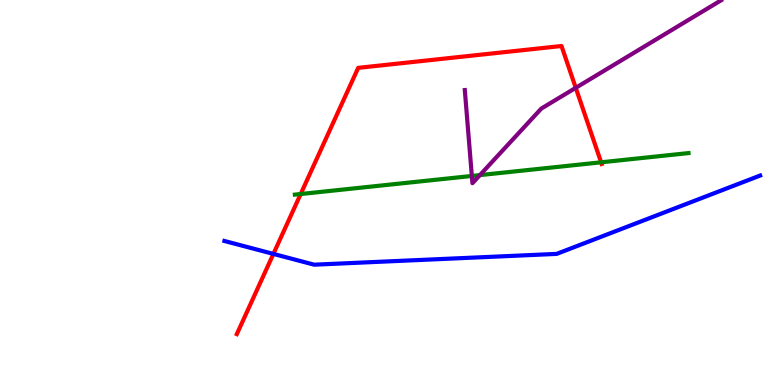[{'lines': ['blue', 'red'], 'intersections': [{'x': 3.53, 'y': 3.4}]}, {'lines': ['green', 'red'], 'intersections': [{'x': 3.88, 'y': 4.96}, {'x': 7.76, 'y': 5.78}]}, {'lines': ['purple', 'red'], 'intersections': [{'x': 7.43, 'y': 7.72}]}, {'lines': ['blue', 'green'], 'intersections': []}, {'lines': ['blue', 'purple'], 'intersections': []}, {'lines': ['green', 'purple'], 'intersections': [{'x': 6.09, 'y': 5.43}, {'x': 6.19, 'y': 5.45}]}]